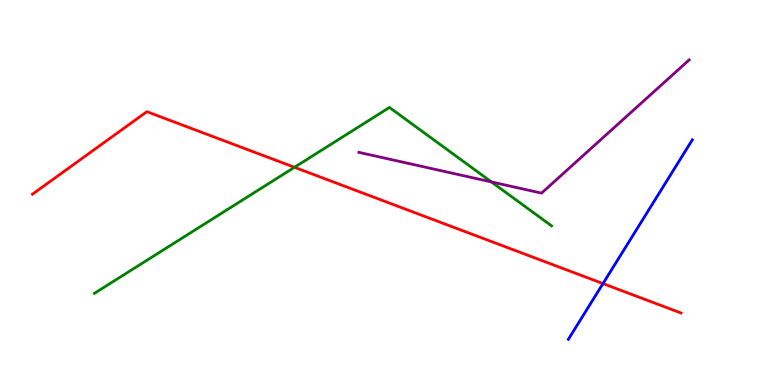[{'lines': ['blue', 'red'], 'intersections': [{'x': 7.78, 'y': 2.63}]}, {'lines': ['green', 'red'], 'intersections': [{'x': 3.8, 'y': 5.65}]}, {'lines': ['purple', 'red'], 'intersections': []}, {'lines': ['blue', 'green'], 'intersections': []}, {'lines': ['blue', 'purple'], 'intersections': []}, {'lines': ['green', 'purple'], 'intersections': [{'x': 6.34, 'y': 5.27}]}]